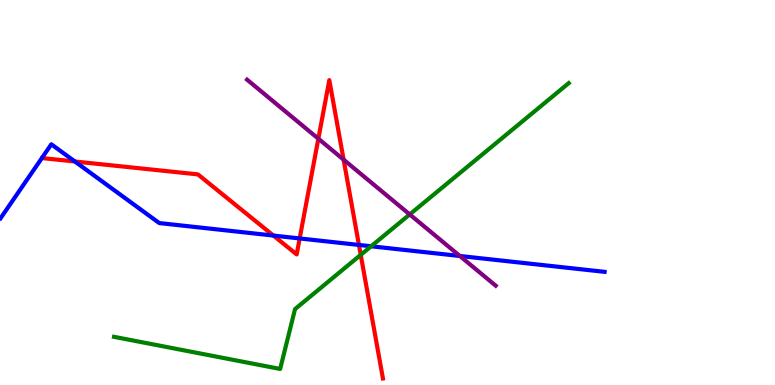[{'lines': ['blue', 'red'], 'intersections': [{'x': 0.966, 'y': 5.81}, {'x': 3.53, 'y': 3.88}, {'x': 3.87, 'y': 3.81}, {'x': 4.63, 'y': 3.64}]}, {'lines': ['green', 'red'], 'intersections': [{'x': 4.65, 'y': 3.38}]}, {'lines': ['purple', 'red'], 'intersections': [{'x': 4.11, 'y': 6.4}, {'x': 4.43, 'y': 5.85}]}, {'lines': ['blue', 'green'], 'intersections': [{'x': 4.79, 'y': 3.6}]}, {'lines': ['blue', 'purple'], 'intersections': [{'x': 5.93, 'y': 3.35}]}, {'lines': ['green', 'purple'], 'intersections': [{'x': 5.29, 'y': 4.43}]}]